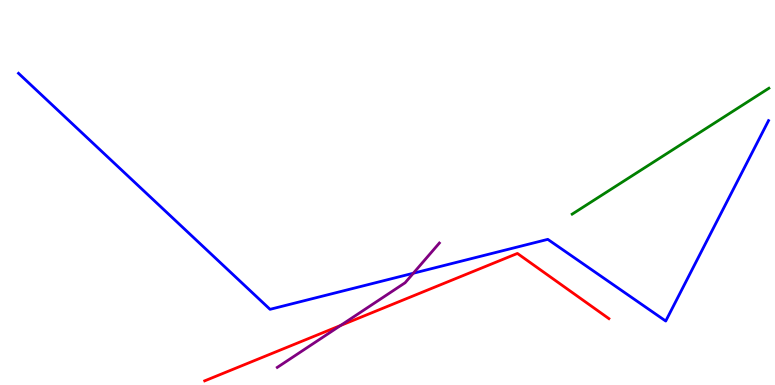[{'lines': ['blue', 'red'], 'intersections': []}, {'lines': ['green', 'red'], 'intersections': []}, {'lines': ['purple', 'red'], 'intersections': [{'x': 4.39, 'y': 1.55}]}, {'lines': ['blue', 'green'], 'intersections': []}, {'lines': ['blue', 'purple'], 'intersections': [{'x': 5.33, 'y': 2.9}]}, {'lines': ['green', 'purple'], 'intersections': []}]